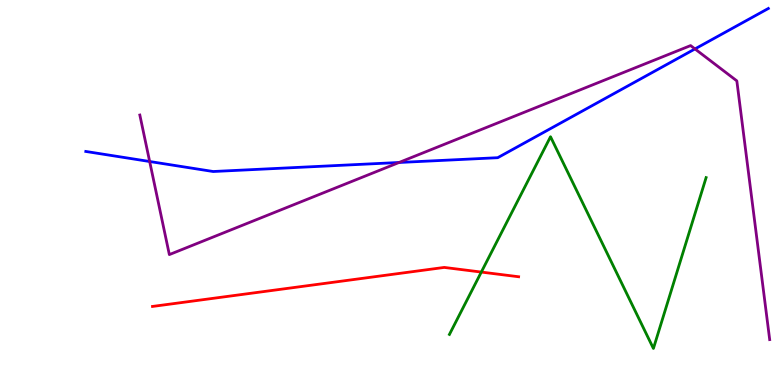[{'lines': ['blue', 'red'], 'intersections': []}, {'lines': ['green', 'red'], 'intersections': [{'x': 6.21, 'y': 2.93}]}, {'lines': ['purple', 'red'], 'intersections': []}, {'lines': ['blue', 'green'], 'intersections': []}, {'lines': ['blue', 'purple'], 'intersections': [{'x': 1.93, 'y': 5.8}, {'x': 5.15, 'y': 5.78}, {'x': 8.97, 'y': 8.73}]}, {'lines': ['green', 'purple'], 'intersections': []}]